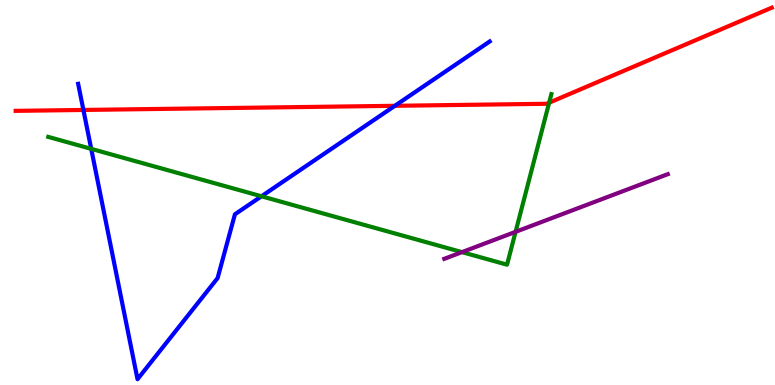[{'lines': ['blue', 'red'], 'intersections': [{'x': 1.08, 'y': 7.14}, {'x': 5.09, 'y': 7.25}]}, {'lines': ['green', 'red'], 'intersections': [{'x': 7.09, 'y': 7.33}]}, {'lines': ['purple', 'red'], 'intersections': []}, {'lines': ['blue', 'green'], 'intersections': [{'x': 1.18, 'y': 6.13}, {'x': 3.37, 'y': 4.9}]}, {'lines': ['blue', 'purple'], 'intersections': []}, {'lines': ['green', 'purple'], 'intersections': [{'x': 5.96, 'y': 3.45}, {'x': 6.65, 'y': 3.98}]}]